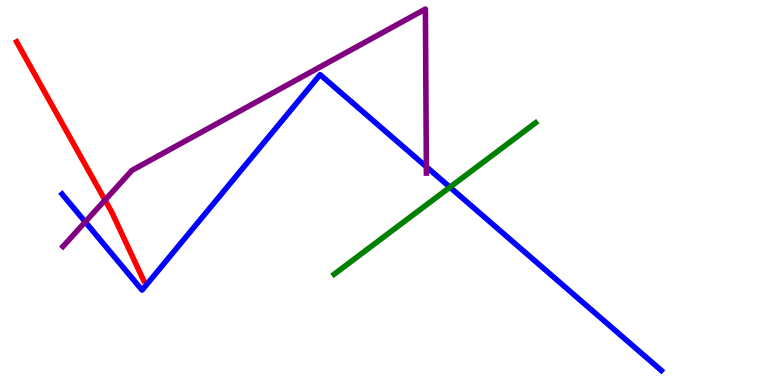[{'lines': ['blue', 'red'], 'intersections': []}, {'lines': ['green', 'red'], 'intersections': []}, {'lines': ['purple', 'red'], 'intersections': [{'x': 1.35, 'y': 4.8}]}, {'lines': ['blue', 'green'], 'intersections': [{'x': 5.81, 'y': 5.14}]}, {'lines': ['blue', 'purple'], 'intersections': [{'x': 1.1, 'y': 4.24}, {'x': 5.5, 'y': 5.67}]}, {'lines': ['green', 'purple'], 'intersections': []}]